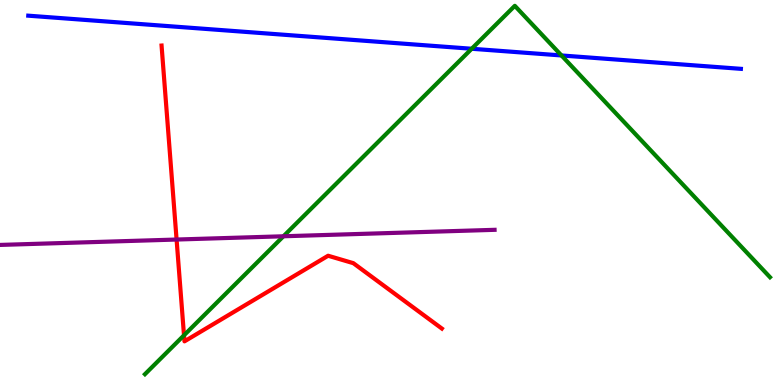[{'lines': ['blue', 'red'], 'intersections': []}, {'lines': ['green', 'red'], 'intersections': [{'x': 2.37, 'y': 1.29}]}, {'lines': ['purple', 'red'], 'intersections': [{'x': 2.28, 'y': 3.78}]}, {'lines': ['blue', 'green'], 'intersections': [{'x': 6.09, 'y': 8.73}, {'x': 7.24, 'y': 8.56}]}, {'lines': ['blue', 'purple'], 'intersections': []}, {'lines': ['green', 'purple'], 'intersections': [{'x': 3.66, 'y': 3.86}]}]